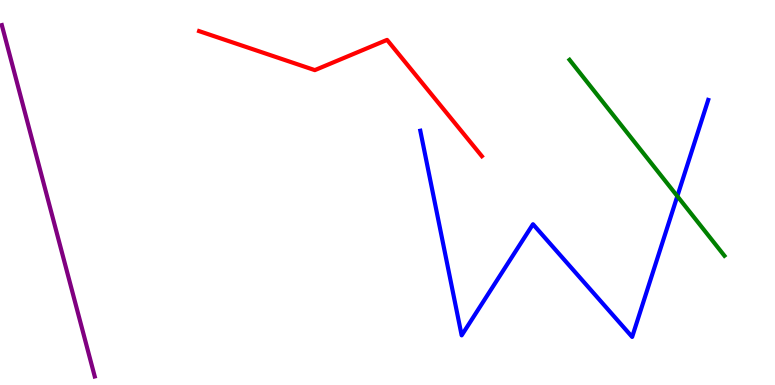[{'lines': ['blue', 'red'], 'intersections': []}, {'lines': ['green', 'red'], 'intersections': []}, {'lines': ['purple', 'red'], 'intersections': []}, {'lines': ['blue', 'green'], 'intersections': [{'x': 8.74, 'y': 4.9}]}, {'lines': ['blue', 'purple'], 'intersections': []}, {'lines': ['green', 'purple'], 'intersections': []}]